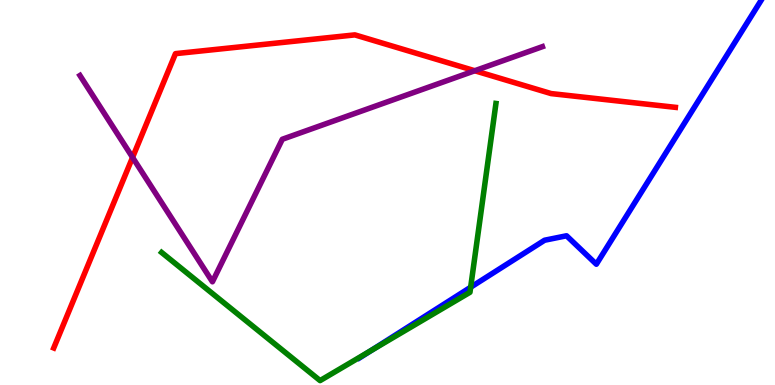[{'lines': ['blue', 'red'], 'intersections': []}, {'lines': ['green', 'red'], 'intersections': []}, {'lines': ['purple', 'red'], 'intersections': [{'x': 1.71, 'y': 5.91}, {'x': 6.13, 'y': 8.16}]}, {'lines': ['blue', 'green'], 'intersections': [{'x': 4.79, 'y': 0.895}, {'x': 6.07, 'y': 2.54}]}, {'lines': ['blue', 'purple'], 'intersections': []}, {'lines': ['green', 'purple'], 'intersections': []}]